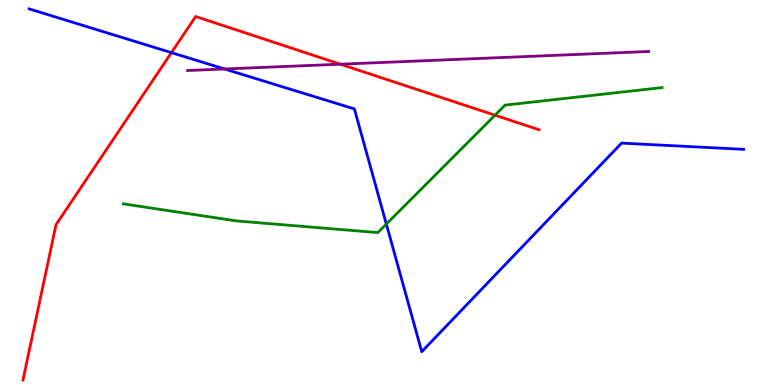[{'lines': ['blue', 'red'], 'intersections': [{'x': 2.21, 'y': 8.63}]}, {'lines': ['green', 'red'], 'intersections': [{'x': 6.39, 'y': 7.01}]}, {'lines': ['purple', 'red'], 'intersections': [{'x': 4.39, 'y': 8.33}]}, {'lines': ['blue', 'green'], 'intersections': [{'x': 4.98, 'y': 4.18}]}, {'lines': ['blue', 'purple'], 'intersections': [{'x': 2.9, 'y': 8.21}]}, {'lines': ['green', 'purple'], 'intersections': []}]